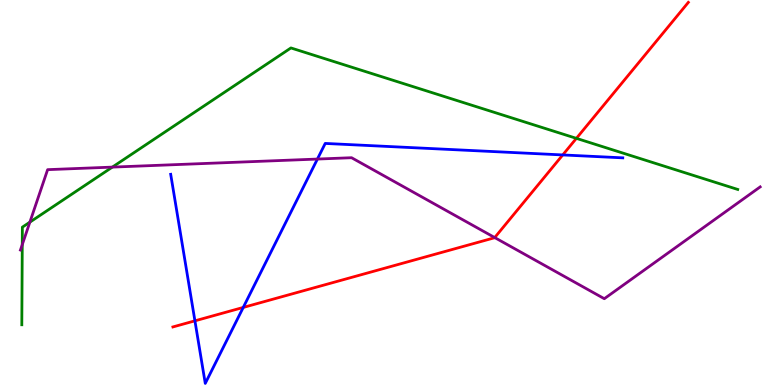[{'lines': ['blue', 'red'], 'intersections': [{'x': 2.52, 'y': 1.67}, {'x': 3.14, 'y': 2.01}, {'x': 7.26, 'y': 5.98}]}, {'lines': ['green', 'red'], 'intersections': [{'x': 7.44, 'y': 6.41}]}, {'lines': ['purple', 'red'], 'intersections': [{'x': 6.38, 'y': 3.83}]}, {'lines': ['blue', 'green'], 'intersections': []}, {'lines': ['blue', 'purple'], 'intersections': [{'x': 4.1, 'y': 5.87}]}, {'lines': ['green', 'purple'], 'intersections': [{'x': 0.287, 'y': 3.65}, {'x': 0.386, 'y': 4.23}, {'x': 1.45, 'y': 5.66}]}]